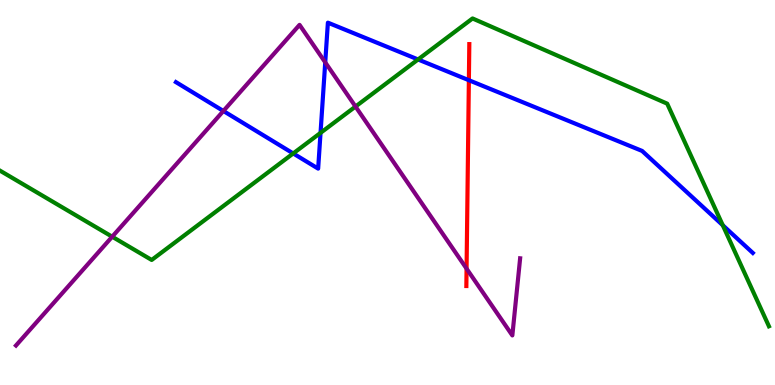[{'lines': ['blue', 'red'], 'intersections': [{'x': 6.05, 'y': 7.92}]}, {'lines': ['green', 'red'], 'intersections': []}, {'lines': ['purple', 'red'], 'intersections': [{'x': 6.02, 'y': 3.02}]}, {'lines': ['blue', 'green'], 'intersections': [{'x': 3.78, 'y': 6.01}, {'x': 4.14, 'y': 6.55}, {'x': 5.39, 'y': 8.46}, {'x': 9.33, 'y': 4.15}]}, {'lines': ['blue', 'purple'], 'intersections': [{'x': 2.88, 'y': 7.12}, {'x': 4.2, 'y': 8.38}]}, {'lines': ['green', 'purple'], 'intersections': [{'x': 1.45, 'y': 3.85}, {'x': 4.59, 'y': 7.23}]}]